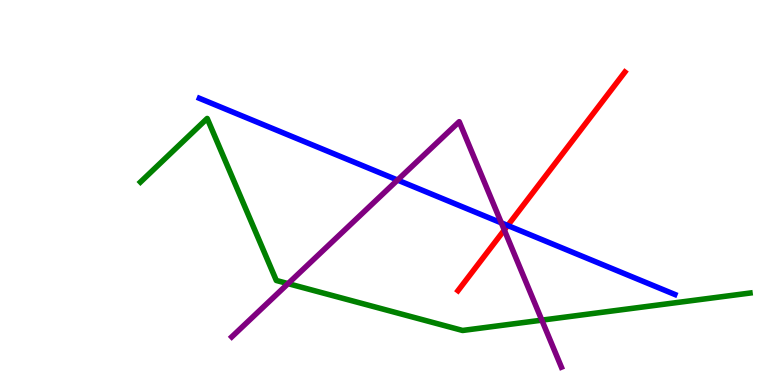[{'lines': ['blue', 'red'], 'intersections': [{'x': 6.55, 'y': 4.14}]}, {'lines': ['green', 'red'], 'intersections': []}, {'lines': ['purple', 'red'], 'intersections': [{'x': 6.51, 'y': 4.03}]}, {'lines': ['blue', 'green'], 'intersections': []}, {'lines': ['blue', 'purple'], 'intersections': [{'x': 5.13, 'y': 5.32}, {'x': 6.47, 'y': 4.21}]}, {'lines': ['green', 'purple'], 'intersections': [{'x': 3.72, 'y': 2.63}, {'x': 6.99, 'y': 1.68}]}]